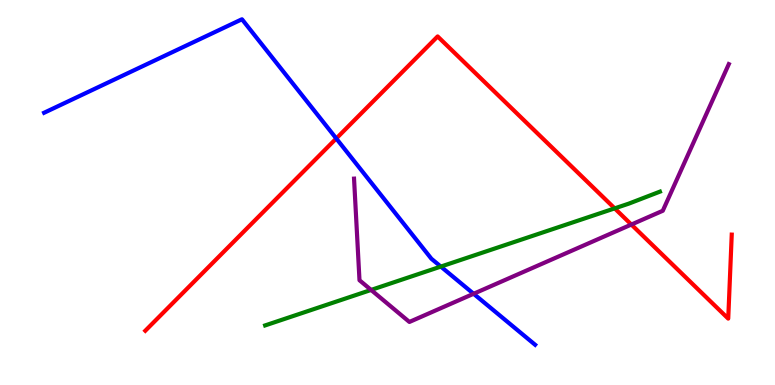[{'lines': ['blue', 'red'], 'intersections': [{'x': 4.34, 'y': 6.4}]}, {'lines': ['green', 'red'], 'intersections': [{'x': 7.93, 'y': 4.59}]}, {'lines': ['purple', 'red'], 'intersections': [{'x': 8.15, 'y': 4.17}]}, {'lines': ['blue', 'green'], 'intersections': [{'x': 5.69, 'y': 3.08}]}, {'lines': ['blue', 'purple'], 'intersections': [{'x': 6.11, 'y': 2.37}]}, {'lines': ['green', 'purple'], 'intersections': [{'x': 4.79, 'y': 2.47}]}]